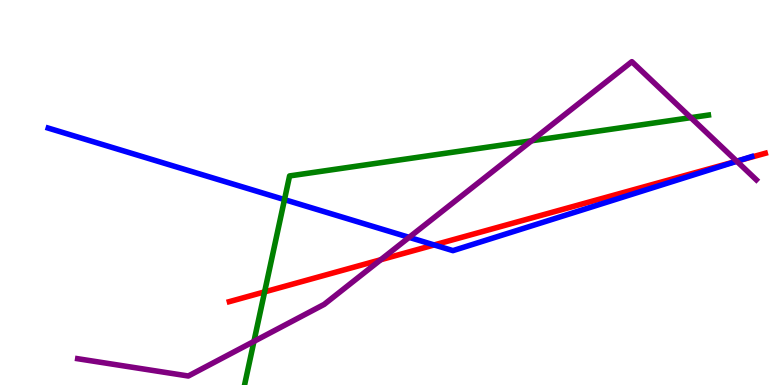[{'lines': ['blue', 'red'], 'intersections': [{'x': 5.6, 'y': 3.64}, {'x': 9.54, 'y': 5.83}]}, {'lines': ['green', 'red'], 'intersections': [{'x': 3.41, 'y': 2.42}]}, {'lines': ['purple', 'red'], 'intersections': [{'x': 4.91, 'y': 3.25}, {'x': 9.51, 'y': 5.81}]}, {'lines': ['blue', 'green'], 'intersections': [{'x': 3.67, 'y': 4.82}]}, {'lines': ['blue', 'purple'], 'intersections': [{'x': 5.28, 'y': 3.83}, {'x': 9.51, 'y': 5.81}]}, {'lines': ['green', 'purple'], 'intersections': [{'x': 3.28, 'y': 1.13}, {'x': 6.86, 'y': 6.34}, {'x': 8.91, 'y': 6.94}]}]